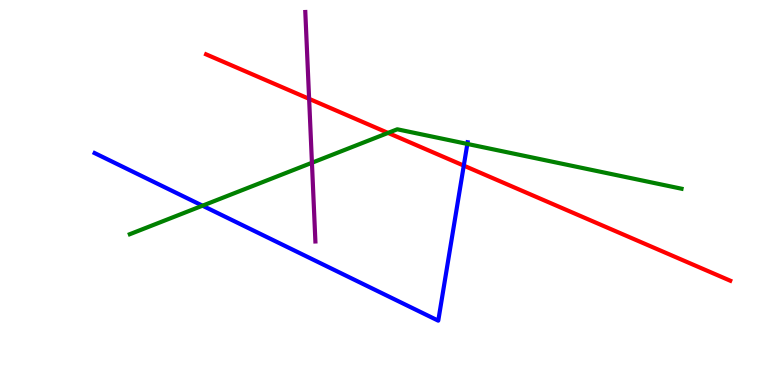[{'lines': ['blue', 'red'], 'intersections': [{'x': 5.98, 'y': 5.7}]}, {'lines': ['green', 'red'], 'intersections': [{'x': 5.01, 'y': 6.55}]}, {'lines': ['purple', 'red'], 'intersections': [{'x': 3.99, 'y': 7.43}]}, {'lines': ['blue', 'green'], 'intersections': [{'x': 2.61, 'y': 4.66}, {'x': 6.03, 'y': 6.26}]}, {'lines': ['blue', 'purple'], 'intersections': []}, {'lines': ['green', 'purple'], 'intersections': [{'x': 4.02, 'y': 5.77}]}]